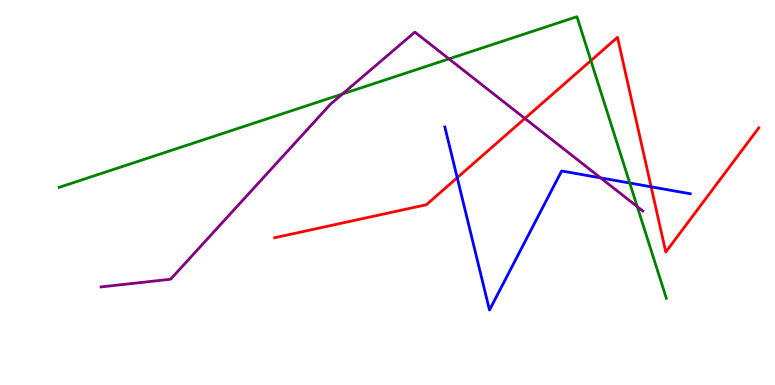[{'lines': ['blue', 'red'], 'intersections': [{'x': 5.9, 'y': 5.38}, {'x': 8.4, 'y': 5.15}]}, {'lines': ['green', 'red'], 'intersections': [{'x': 7.62, 'y': 8.43}]}, {'lines': ['purple', 'red'], 'intersections': [{'x': 6.77, 'y': 6.92}]}, {'lines': ['blue', 'green'], 'intersections': [{'x': 8.13, 'y': 5.25}]}, {'lines': ['blue', 'purple'], 'intersections': [{'x': 7.75, 'y': 5.38}]}, {'lines': ['green', 'purple'], 'intersections': [{'x': 4.42, 'y': 7.56}, {'x': 5.79, 'y': 8.47}, {'x': 8.22, 'y': 4.63}]}]